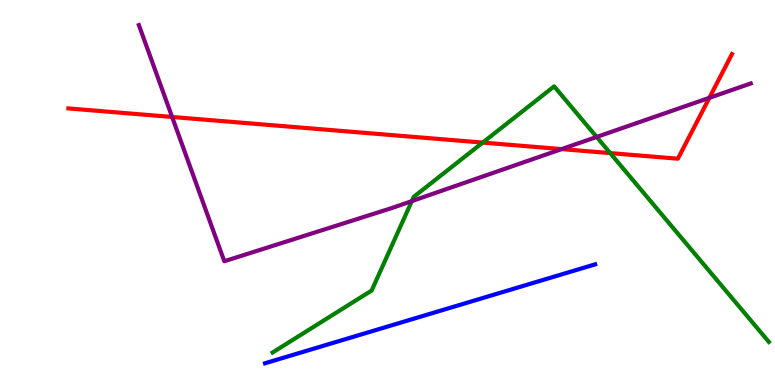[{'lines': ['blue', 'red'], 'intersections': []}, {'lines': ['green', 'red'], 'intersections': [{'x': 6.23, 'y': 6.3}, {'x': 7.87, 'y': 6.02}]}, {'lines': ['purple', 'red'], 'intersections': [{'x': 2.22, 'y': 6.96}, {'x': 7.25, 'y': 6.13}, {'x': 9.15, 'y': 7.46}]}, {'lines': ['blue', 'green'], 'intersections': []}, {'lines': ['blue', 'purple'], 'intersections': []}, {'lines': ['green', 'purple'], 'intersections': [{'x': 5.31, 'y': 4.78}, {'x': 7.7, 'y': 6.44}]}]